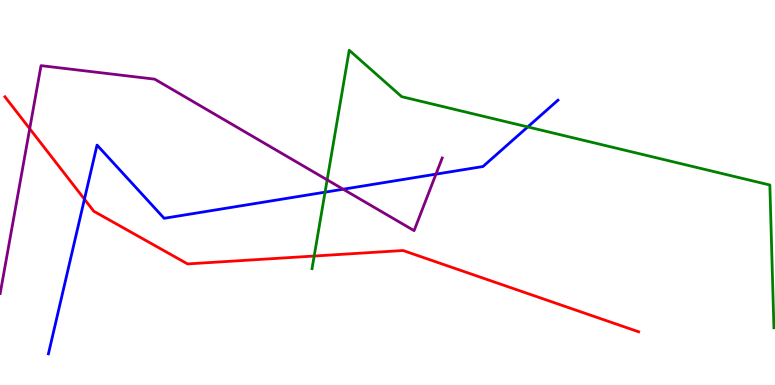[{'lines': ['blue', 'red'], 'intersections': [{'x': 1.09, 'y': 4.83}]}, {'lines': ['green', 'red'], 'intersections': [{'x': 4.05, 'y': 3.35}]}, {'lines': ['purple', 'red'], 'intersections': [{'x': 0.383, 'y': 6.66}]}, {'lines': ['blue', 'green'], 'intersections': [{'x': 4.19, 'y': 5.01}, {'x': 6.81, 'y': 6.7}]}, {'lines': ['blue', 'purple'], 'intersections': [{'x': 4.43, 'y': 5.09}, {'x': 5.63, 'y': 5.48}]}, {'lines': ['green', 'purple'], 'intersections': [{'x': 4.22, 'y': 5.33}]}]